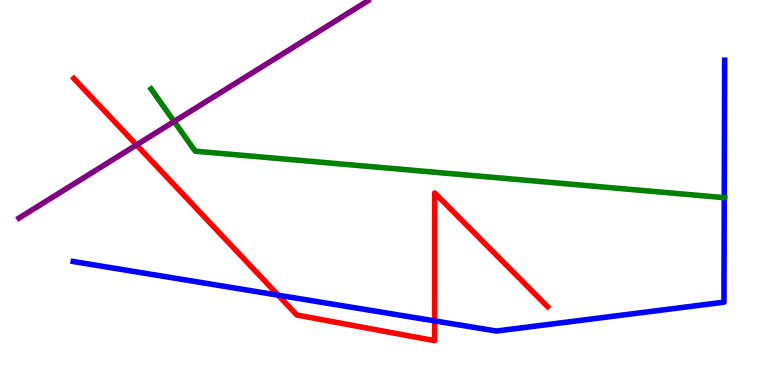[{'lines': ['blue', 'red'], 'intersections': [{'x': 3.59, 'y': 2.33}, {'x': 5.61, 'y': 1.67}]}, {'lines': ['green', 'red'], 'intersections': []}, {'lines': ['purple', 'red'], 'intersections': [{'x': 1.76, 'y': 6.24}]}, {'lines': ['blue', 'green'], 'intersections': [{'x': 9.35, 'y': 4.87}]}, {'lines': ['blue', 'purple'], 'intersections': []}, {'lines': ['green', 'purple'], 'intersections': [{'x': 2.25, 'y': 6.84}]}]